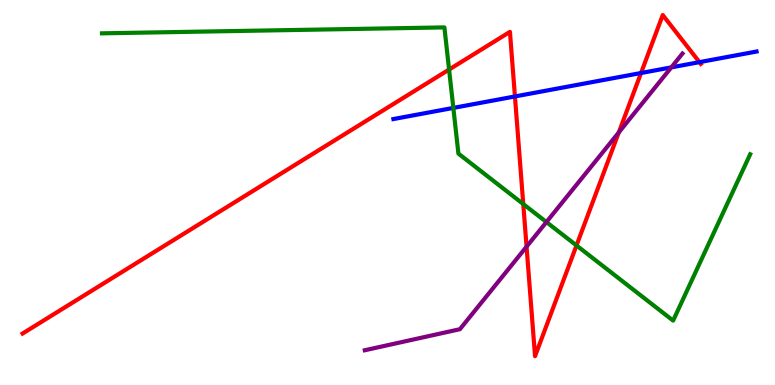[{'lines': ['blue', 'red'], 'intersections': [{'x': 6.64, 'y': 7.49}, {'x': 8.27, 'y': 8.1}, {'x': 9.02, 'y': 8.39}]}, {'lines': ['green', 'red'], 'intersections': [{'x': 5.79, 'y': 8.19}, {'x': 6.75, 'y': 4.7}, {'x': 7.44, 'y': 3.62}]}, {'lines': ['purple', 'red'], 'intersections': [{'x': 6.79, 'y': 3.59}, {'x': 7.98, 'y': 6.56}]}, {'lines': ['blue', 'green'], 'intersections': [{'x': 5.85, 'y': 7.2}]}, {'lines': ['blue', 'purple'], 'intersections': [{'x': 8.66, 'y': 8.25}]}, {'lines': ['green', 'purple'], 'intersections': [{'x': 7.05, 'y': 4.23}]}]